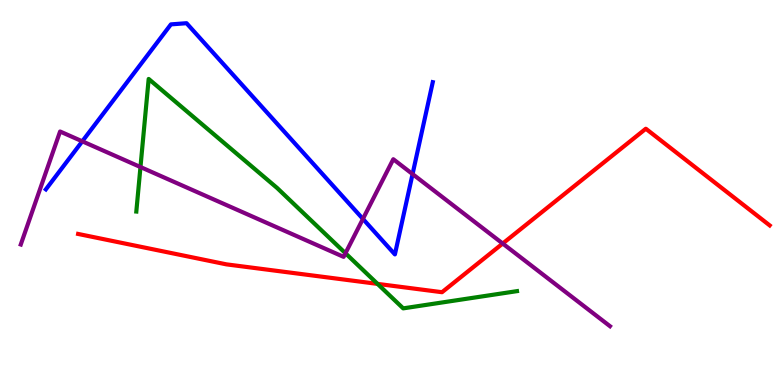[{'lines': ['blue', 'red'], 'intersections': []}, {'lines': ['green', 'red'], 'intersections': [{'x': 4.87, 'y': 2.63}]}, {'lines': ['purple', 'red'], 'intersections': [{'x': 6.49, 'y': 3.67}]}, {'lines': ['blue', 'green'], 'intersections': []}, {'lines': ['blue', 'purple'], 'intersections': [{'x': 1.06, 'y': 6.33}, {'x': 4.68, 'y': 4.31}, {'x': 5.32, 'y': 5.48}]}, {'lines': ['green', 'purple'], 'intersections': [{'x': 1.81, 'y': 5.66}, {'x': 4.46, 'y': 3.42}]}]